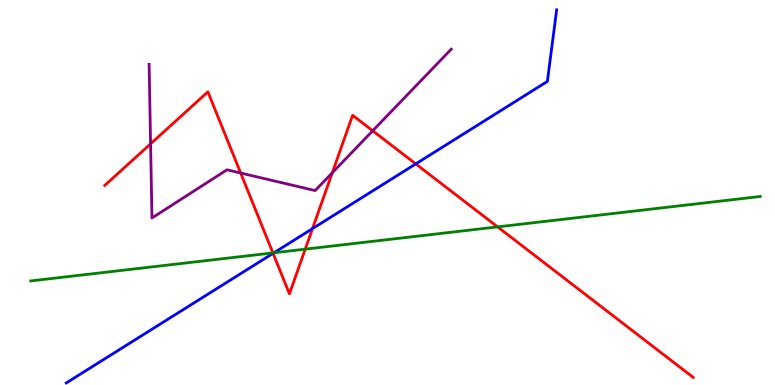[{'lines': ['blue', 'red'], 'intersections': [{'x': 3.52, 'y': 3.42}, {'x': 4.03, 'y': 4.06}, {'x': 5.36, 'y': 5.74}]}, {'lines': ['green', 'red'], 'intersections': [{'x': 3.52, 'y': 3.43}, {'x': 3.94, 'y': 3.53}, {'x': 6.42, 'y': 4.11}]}, {'lines': ['purple', 'red'], 'intersections': [{'x': 1.94, 'y': 6.26}, {'x': 3.11, 'y': 5.51}, {'x': 4.29, 'y': 5.51}, {'x': 4.81, 'y': 6.6}]}, {'lines': ['blue', 'green'], 'intersections': [{'x': 3.54, 'y': 3.43}]}, {'lines': ['blue', 'purple'], 'intersections': []}, {'lines': ['green', 'purple'], 'intersections': []}]